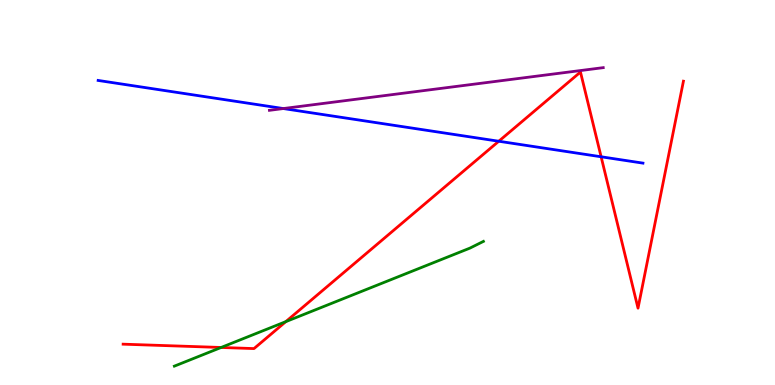[{'lines': ['blue', 'red'], 'intersections': [{'x': 6.44, 'y': 6.33}, {'x': 7.76, 'y': 5.93}]}, {'lines': ['green', 'red'], 'intersections': [{'x': 2.85, 'y': 0.975}, {'x': 3.69, 'y': 1.65}]}, {'lines': ['purple', 'red'], 'intersections': []}, {'lines': ['blue', 'green'], 'intersections': []}, {'lines': ['blue', 'purple'], 'intersections': [{'x': 3.66, 'y': 7.18}]}, {'lines': ['green', 'purple'], 'intersections': []}]